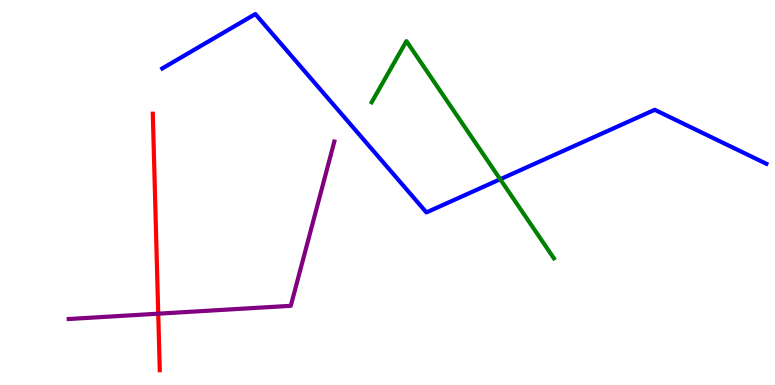[{'lines': ['blue', 'red'], 'intersections': []}, {'lines': ['green', 'red'], 'intersections': []}, {'lines': ['purple', 'red'], 'intersections': [{'x': 2.04, 'y': 1.85}]}, {'lines': ['blue', 'green'], 'intersections': [{'x': 6.45, 'y': 5.34}]}, {'lines': ['blue', 'purple'], 'intersections': []}, {'lines': ['green', 'purple'], 'intersections': []}]